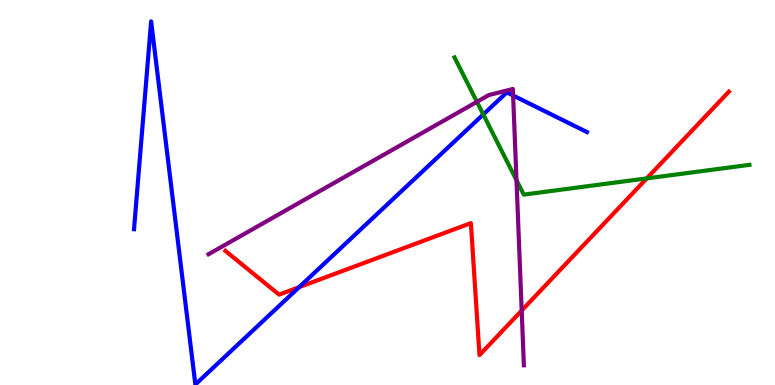[{'lines': ['blue', 'red'], 'intersections': [{'x': 3.86, 'y': 2.54}]}, {'lines': ['green', 'red'], 'intersections': [{'x': 8.35, 'y': 5.37}]}, {'lines': ['purple', 'red'], 'intersections': [{'x': 6.73, 'y': 1.93}]}, {'lines': ['blue', 'green'], 'intersections': [{'x': 6.24, 'y': 7.03}]}, {'lines': ['blue', 'purple'], 'intersections': [{'x': 6.62, 'y': 7.52}]}, {'lines': ['green', 'purple'], 'intersections': [{'x': 6.15, 'y': 7.35}, {'x': 6.66, 'y': 5.32}]}]